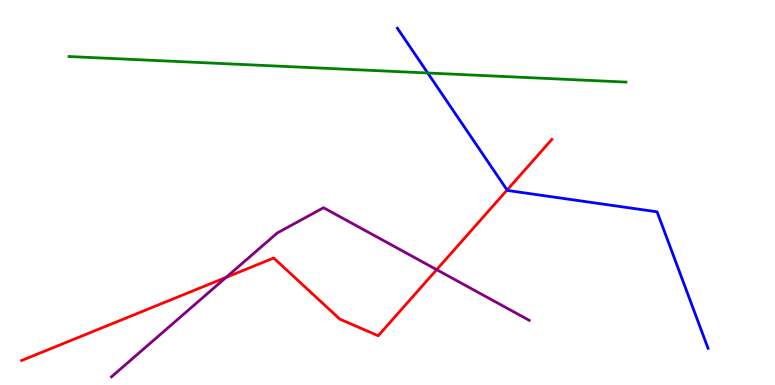[{'lines': ['blue', 'red'], 'intersections': [{'x': 6.54, 'y': 5.06}]}, {'lines': ['green', 'red'], 'intersections': []}, {'lines': ['purple', 'red'], 'intersections': [{'x': 2.92, 'y': 2.8}, {'x': 5.63, 'y': 3.0}]}, {'lines': ['blue', 'green'], 'intersections': [{'x': 5.52, 'y': 8.1}]}, {'lines': ['blue', 'purple'], 'intersections': []}, {'lines': ['green', 'purple'], 'intersections': []}]